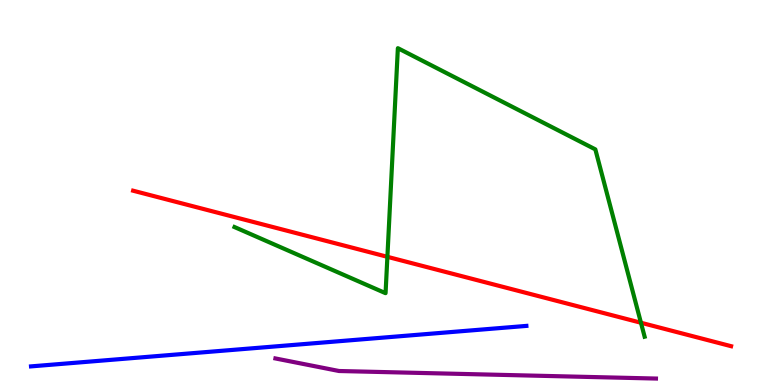[{'lines': ['blue', 'red'], 'intersections': []}, {'lines': ['green', 'red'], 'intersections': [{'x': 5.0, 'y': 3.33}, {'x': 8.27, 'y': 1.62}]}, {'lines': ['purple', 'red'], 'intersections': []}, {'lines': ['blue', 'green'], 'intersections': []}, {'lines': ['blue', 'purple'], 'intersections': []}, {'lines': ['green', 'purple'], 'intersections': []}]